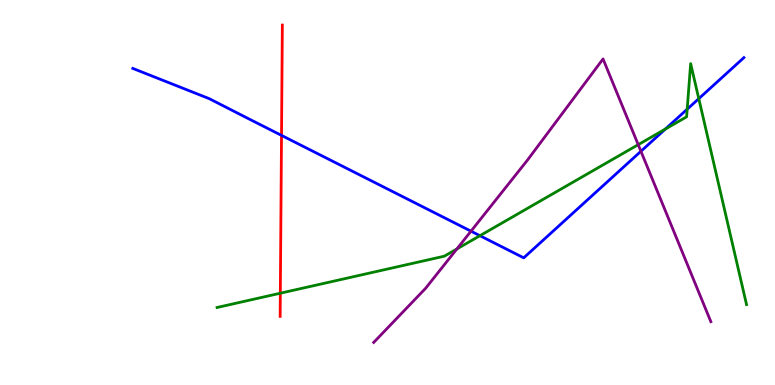[{'lines': ['blue', 'red'], 'intersections': [{'x': 3.63, 'y': 6.48}]}, {'lines': ['green', 'red'], 'intersections': [{'x': 3.62, 'y': 2.38}]}, {'lines': ['purple', 'red'], 'intersections': []}, {'lines': ['blue', 'green'], 'intersections': [{'x': 6.19, 'y': 3.88}, {'x': 8.59, 'y': 6.65}, {'x': 8.87, 'y': 7.16}, {'x': 9.02, 'y': 7.44}]}, {'lines': ['blue', 'purple'], 'intersections': [{'x': 6.08, 'y': 4.0}, {'x': 8.27, 'y': 6.07}]}, {'lines': ['green', 'purple'], 'intersections': [{'x': 5.89, 'y': 3.53}, {'x': 8.23, 'y': 6.24}]}]